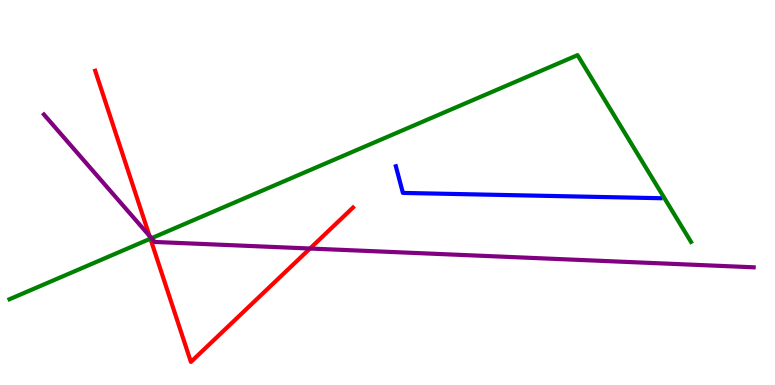[{'lines': ['blue', 'red'], 'intersections': []}, {'lines': ['green', 'red'], 'intersections': [{'x': 1.94, 'y': 3.8}]}, {'lines': ['purple', 'red'], 'intersections': [{'x': 1.93, 'y': 3.87}, {'x': 4.0, 'y': 3.54}]}, {'lines': ['blue', 'green'], 'intersections': []}, {'lines': ['blue', 'purple'], 'intersections': []}, {'lines': ['green', 'purple'], 'intersections': [{'x': 1.95, 'y': 3.81}]}]